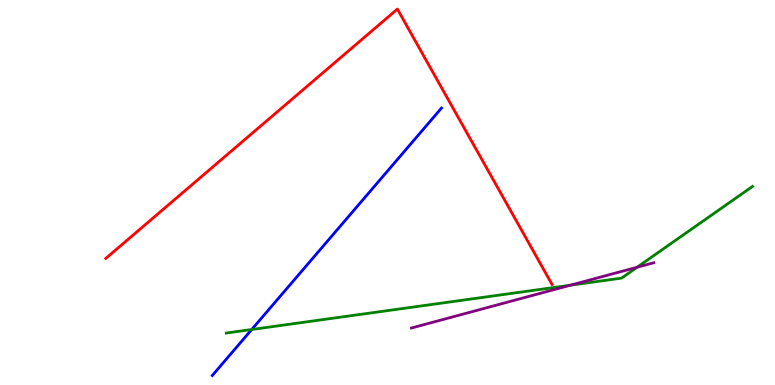[{'lines': ['blue', 'red'], 'intersections': []}, {'lines': ['green', 'red'], 'intersections': []}, {'lines': ['purple', 'red'], 'intersections': []}, {'lines': ['blue', 'green'], 'intersections': [{'x': 3.25, 'y': 1.44}]}, {'lines': ['blue', 'purple'], 'intersections': []}, {'lines': ['green', 'purple'], 'intersections': [{'x': 7.36, 'y': 2.59}, {'x': 8.22, 'y': 3.06}]}]